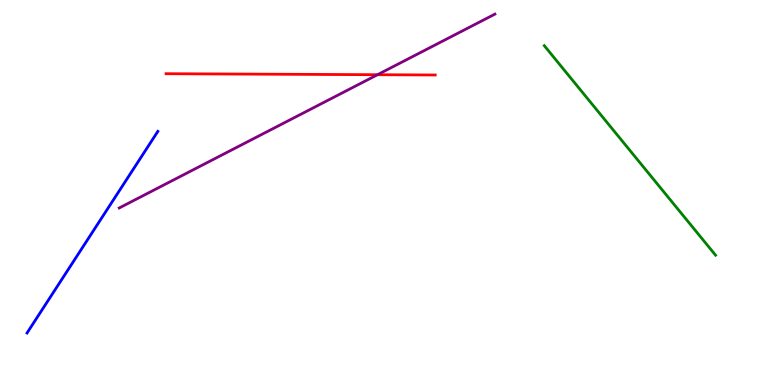[{'lines': ['blue', 'red'], 'intersections': []}, {'lines': ['green', 'red'], 'intersections': []}, {'lines': ['purple', 'red'], 'intersections': [{'x': 4.87, 'y': 8.06}]}, {'lines': ['blue', 'green'], 'intersections': []}, {'lines': ['blue', 'purple'], 'intersections': []}, {'lines': ['green', 'purple'], 'intersections': []}]